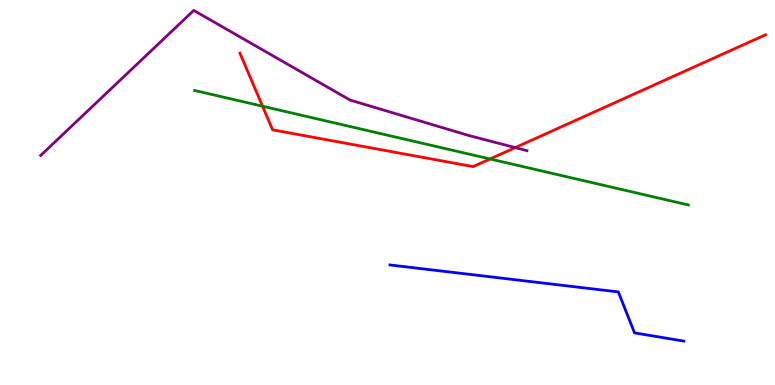[{'lines': ['blue', 'red'], 'intersections': []}, {'lines': ['green', 'red'], 'intersections': [{'x': 3.39, 'y': 7.24}, {'x': 6.32, 'y': 5.87}]}, {'lines': ['purple', 'red'], 'intersections': [{'x': 6.65, 'y': 6.17}]}, {'lines': ['blue', 'green'], 'intersections': []}, {'lines': ['blue', 'purple'], 'intersections': []}, {'lines': ['green', 'purple'], 'intersections': []}]